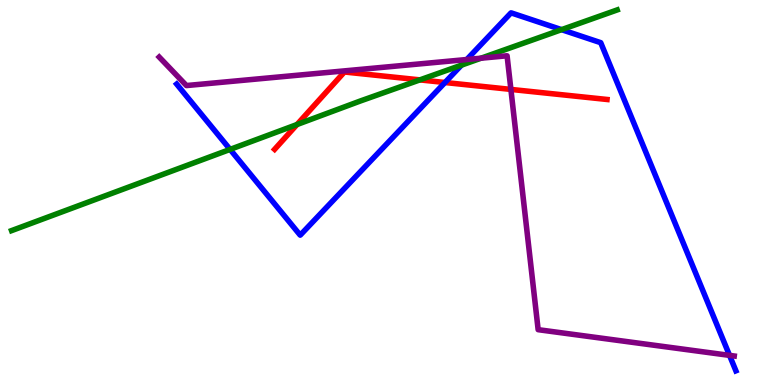[{'lines': ['blue', 'red'], 'intersections': [{'x': 5.74, 'y': 7.86}]}, {'lines': ['green', 'red'], 'intersections': [{'x': 3.83, 'y': 6.77}, {'x': 5.42, 'y': 7.93}]}, {'lines': ['purple', 'red'], 'intersections': [{'x': 6.59, 'y': 7.68}]}, {'lines': ['blue', 'green'], 'intersections': [{'x': 2.97, 'y': 6.12}, {'x': 5.95, 'y': 8.31}, {'x': 7.25, 'y': 9.23}]}, {'lines': ['blue', 'purple'], 'intersections': [{'x': 6.02, 'y': 8.45}, {'x': 9.41, 'y': 0.77}]}, {'lines': ['green', 'purple'], 'intersections': [{'x': 6.21, 'y': 8.49}]}]